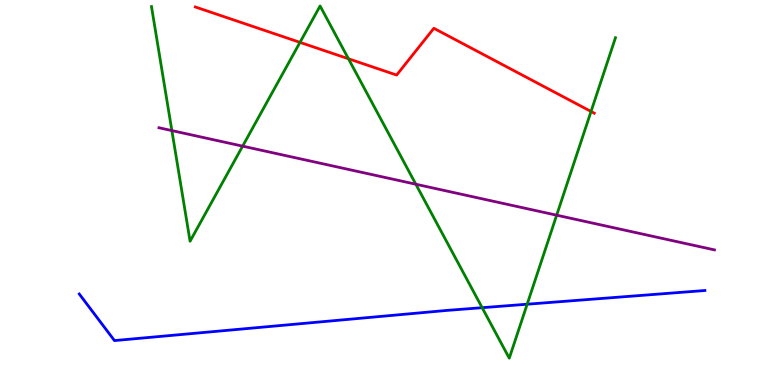[{'lines': ['blue', 'red'], 'intersections': []}, {'lines': ['green', 'red'], 'intersections': [{'x': 3.87, 'y': 8.9}, {'x': 4.5, 'y': 8.47}, {'x': 7.63, 'y': 7.1}]}, {'lines': ['purple', 'red'], 'intersections': []}, {'lines': ['blue', 'green'], 'intersections': [{'x': 6.22, 'y': 2.01}, {'x': 6.8, 'y': 2.1}]}, {'lines': ['blue', 'purple'], 'intersections': []}, {'lines': ['green', 'purple'], 'intersections': [{'x': 2.22, 'y': 6.61}, {'x': 3.13, 'y': 6.2}, {'x': 5.37, 'y': 5.21}, {'x': 7.18, 'y': 4.41}]}]